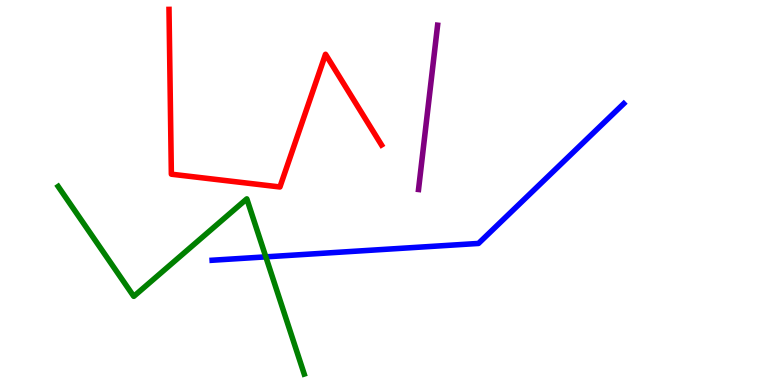[{'lines': ['blue', 'red'], 'intersections': []}, {'lines': ['green', 'red'], 'intersections': []}, {'lines': ['purple', 'red'], 'intersections': []}, {'lines': ['blue', 'green'], 'intersections': [{'x': 3.43, 'y': 3.33}]}, {'lines': ['blue', 'purple'], 'intersections': []}, {'lines': ['green', 'purple'], 'intersections': []}]